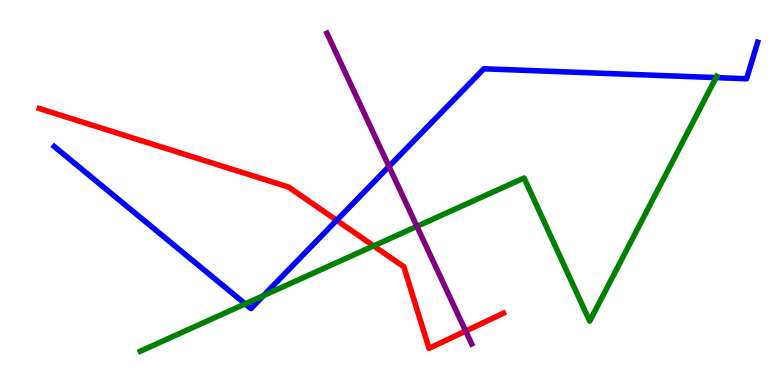[{'lines': ['blue', 'red'], 'intersections': [{'x': 4.34, 'y': 4.28}]}, {'lines': ['green', 'red'], 'intersections': [{'x': 4.82, 'y': 3.61}]}, {'lines': ['purple', 'red'], 'intersections': [{'x': 6.01, 'y': 1.4}]}, {'lines': ['blue', 'green'], 'intersections': [{'x': 3.16, 'y': 2.11}, {'x': 3.4, 'y': 2.32}, {'x': 9.24, 'y': 7.98}]}, {'lines': ['blue', 'purple'], 'intersections': [{'x': 5.02, 'y': 5.68}]}, {'lines': ['green', 'purple'], 'intersections': [{'x': 5.38, 'y': 4.12}]}]